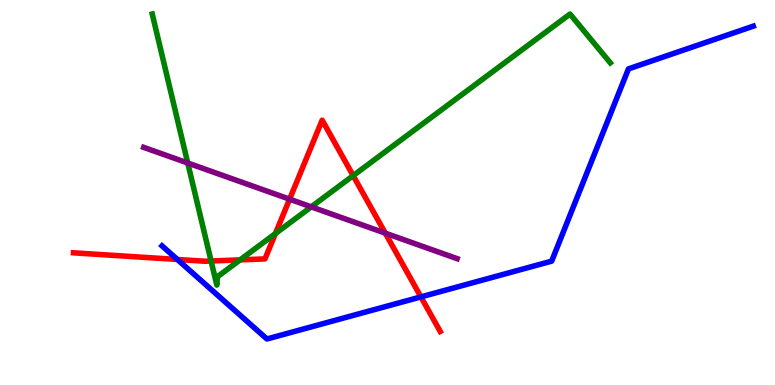[{'lines': ['blue', 'red'], 'intersections': [{'x': 2.29, 'y': 3.26}, {'x': 5.43, 'y': 2.29}]}, {'lines': ['green', 'red'], 'intersections': [{'x': 2.72, 'y': 3.22}, {'x': 3.1, 'y': 3.25}, {'x': 3.55, 'y': 3.93}, {'x': 4.56, 'y': 5.44}]}, {'lines': ['purple', 'red'], 'intersections': [{'x': 3.74, 'y': 4.83}, {'x': 4.97, 'y': 3.94}]}, {'lines': ['blue', 'green'], 'intersections': []}, {'lines': ['blue', 'purple'], 'intersections': []}, {'lines': ['green', 'purple'], 'intersections': [{'x': 2.42, 'y': 5.77}, {'x': 4.02, 'y': 4.63}]}]